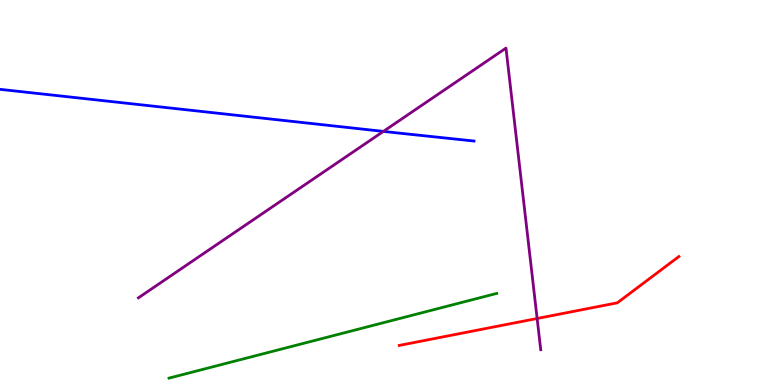[{'lines': ['blue', 'red'], 'intersections': []}, {'lines': ['green', 'red'], 'intersections': []}, {'lines': ['purple', 'red'], 'intersections': [{'x': 6.93, 'y': 1.73}]}, {'lines': ['blue', 'green'], 'intersections': []}, {'lines': ['blue', 'purple'], 'intersections': [{'x': 4.95, 'y': 6.59}]}, {'lines': ['green', 'purple'], 'intersections': []}]